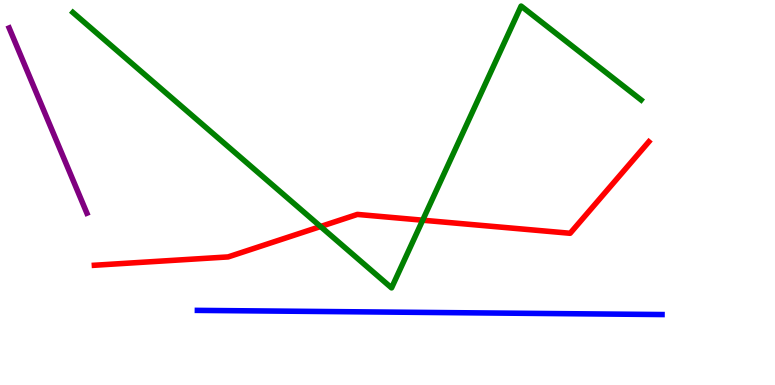[{'lines': ['blue', 'red'], 'intersections': []}, {'lines': ['green', 'red'], 'intersections': [{'x': 4.14, 'y': 4.12}, {'x': 5.45, 'y': 4.28}]}, {'lines': ['purple', 'red'], 'intersections': []}, {'lines': ['blue', 'green'], 'intersections': []}, {'lines': ['blue', 'purple'], 'intersections': []}, {'lines': ['green', 'purple'], 'intersections': []}]